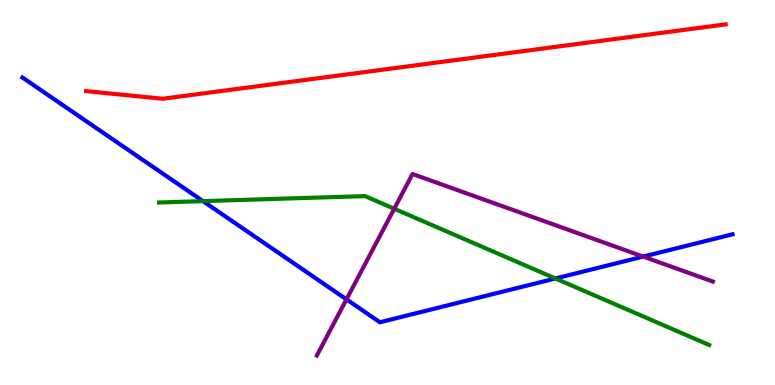[{'lines': ['blue', 'red'], 'intersections': []}, {'lines': ['green', 'red'], 'intersections': []}, {'lines': ['purple', 'red'], 'intersections': []}, {'lines': ['blue', 'green'], 'intersections': [{'x': 2.62, 'y': 4.78}, {'x': 7.17, 'y': 2.77}]}, {'lines': ['blue', 'purple'], 'intersections': [{'x': 4.47, 'y': 2.22}, {'x': 8.3, 'y': 3.34}]}, {'lines': ['green', 'purple'], 'intersections': [{'x': 5.09, 'y': 4.58}]}]